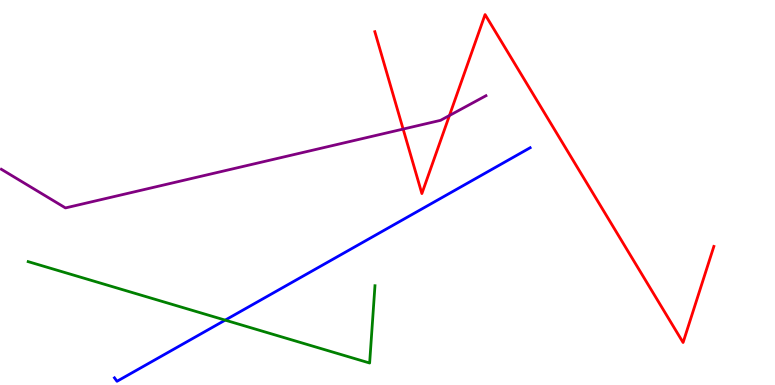[{'lines': ['blue', 'red'], 'intersections': []}, {'lines': ['green', 'red'], 'intersections': []}, {'lines': ['purple', 'red'], 'intersections': [{'x': 5.2, 'y': 6.65}, {'x': 5.8, 'y': 7.0}]}, {'lines': ['blue', 'green'], 'intersections': [{'x': 2.91, 'y': 1.68}]}, {'lines': ['blue', 'purple'], 'intersections': []}, {'lines': ['green', 'purple'], 'intersections': []}]